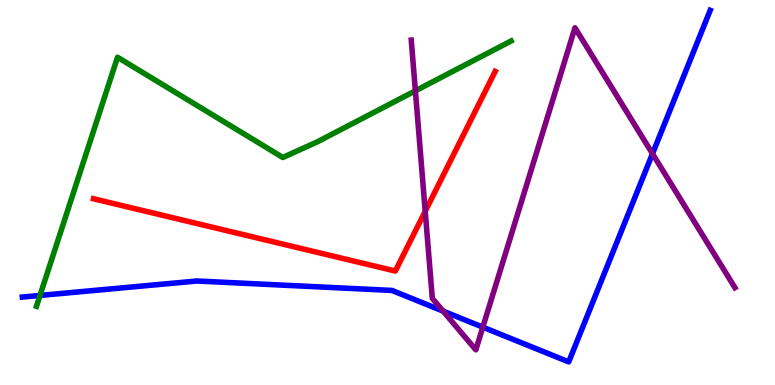[{'lines': ['blue', 'red'], 'intersections': []}, {'lines': ['green', 'red'], 'intersections': []}, {'lines': ['purple', 'red'], 'intersections': [{'x': 5.49, 'y': 4.51}]}, {'lines': ['blue', 'green'], 'intersections': [{'x': 0.516, 'y': 2.33}]}, {'lines': ['blue', 'purple'], 'intersections': [{'x': 5.72, 'y': 1.92}, {'x': 6.23, 'y': 1.5}, {'x': 8.42, 'y': 6.01}]}, {'lines': ['green', 'purple'], 'intersections': [{'x': 5.36, 'y': 7.64}]}]